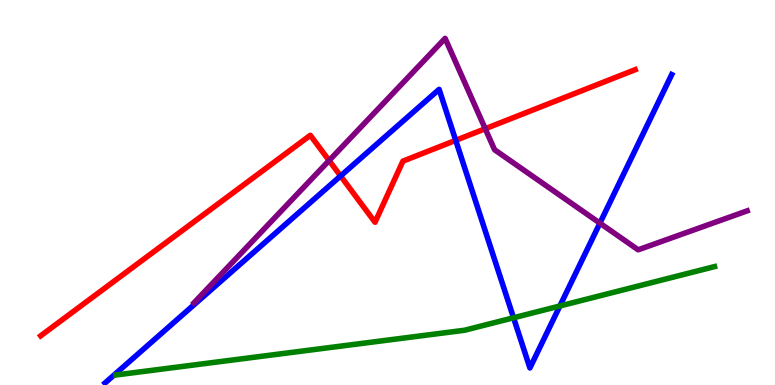[{'lines': ['blue', 'red'], 'intersections': [{'x': 4.39, 'y': 5.43}, {'x': 5.88, 'y': 6.35}]}, {'lines': ['green', 'red'], 'intersections': []}, {'lines': ['purple', 'red'], 'intersections': [{'x': 4.25, 'y': 5.83}, {'x': 6.26, 'y': 6.66}]}, {'lines': ['blue', 'green'], 'intersections': [{'x': 6.63, 'y': 1.75}, {'x': 7.22, 'y': 2.05}]}, {'lines': ['blue', 'purple'], 'intersections': [{'x': 7.74, 'y': 4.2}]}, {'lines': ['green', 'purple'], 'intersections': []}]